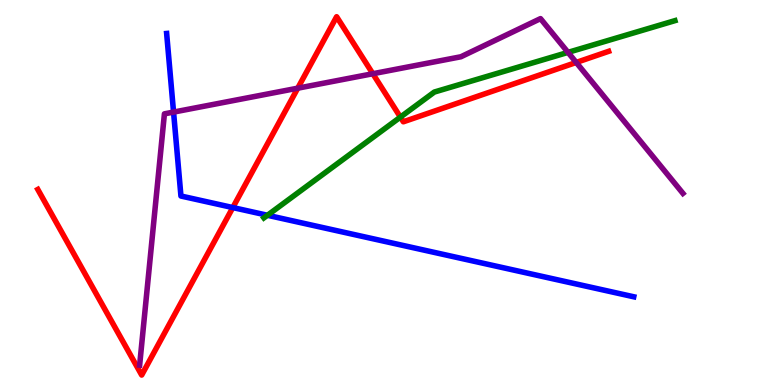[{'lines': ['blue', 'red'], 'intersections': [{'x': 3.0, 'y': 4.61}]}, {'lines': ['green', 'red'], 'intersections': [{'x': 5.17, 'y': 6.96}]}, {'lines': ['purple', 'red'], 'intersections': [{'x': 3.84, 'y': 7.71}, {'x': 4.81, 'y': 8.09}, {'x': 7.44, 'y': 8.38}]}, {'lines': ['blue', 'green'], 'intersections': [{'x': 3.45, 'y': 4.41}]}, {'lines': ['blue', 'purple'], 'intersections': [{'x': 2.24, 'y': 7.09}]}, {'lines': ['green', 'purple'], 'intersections': [{'x': 7.33, 'y': 8.64}]}]